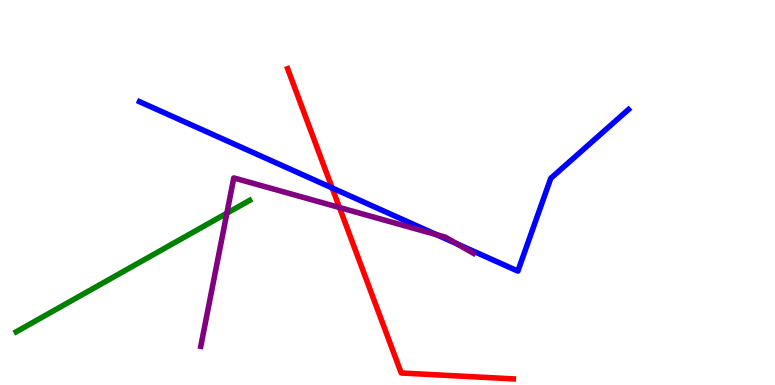[{'lines': ['blue', 'red'], 'intersections': [{'x': 4.29, 'y': 5.12}]}, {'lines': ['green', 'red'], 'intersections': []}, {'lines': ['purple', 'red'], 'intersections': [{'x': 4.38, 'y': 4.61}]}, {'lines': ['blue', 'green'], 'intersections': []}, {'lines': ['blue', 'purple'], 'intersections': [{'x': 5.63, 'y': 3.9}, {'x': 5.89, 'y': 3.67}]}, {'lines': ['green', 'purple'], 'intersections': [{'x': 2.93, 'y': 4.46}]}]